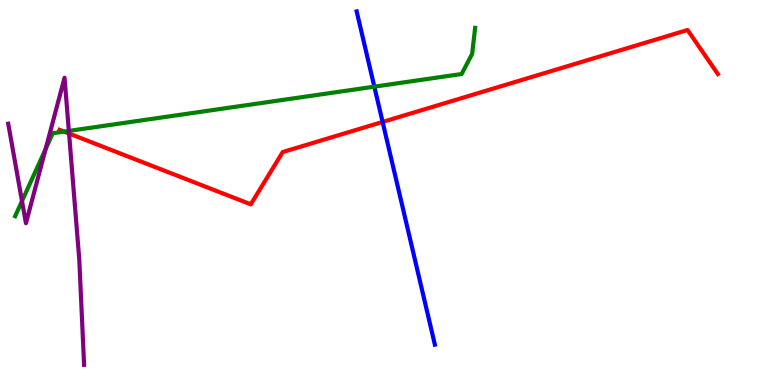[{'lines': ['blue', 'red'], 'intersections': [{'x': 4.94, 'y': 6.83}]}, {'lines': ['green', 'red'], 'intersections': [{'x': 0.827, 'y': 6.58}]}, {'lines': ['purple', 'red'], 'intersections': [{'x': 0.891, 'y': 6.53}]}, {'lines': ['blue', 'green'], 'intersections': [{'x': 4.83, 'y': 7.75}]}, {'lines': ['blue', 'purple'], 'intersections': []}, {'lines': ['green', 'purple'], 'intersections': [{'x': 0.284, 'y': 4.78}, {'x': 0.589, 'y': 6.13}, {'x': 0.888, 'y': 6.6}]}]